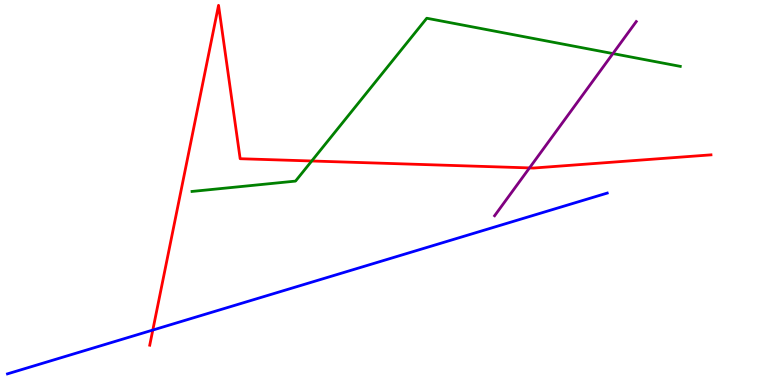[{'lines': ['blue', 'red'], 'intersections': [{'x': 1.97, 'y': 1.43}]}, {'lines': ['green', 'red'], 'intersections': [{'x': 4.02, 'y': 5.82}]}, {'lines': ['purple', 'red'], 'intersections': [{'x': 6.83, 'y': 5.64}]}, {'lines': ['blue', 'green'], 'intersections': []}, {'lines': ['blue', 'purple'], 'intersections': []}, {'lines': ['green', 'purple'], 'intersections': [{'x': 7.91, 'y': 8.61}]}]